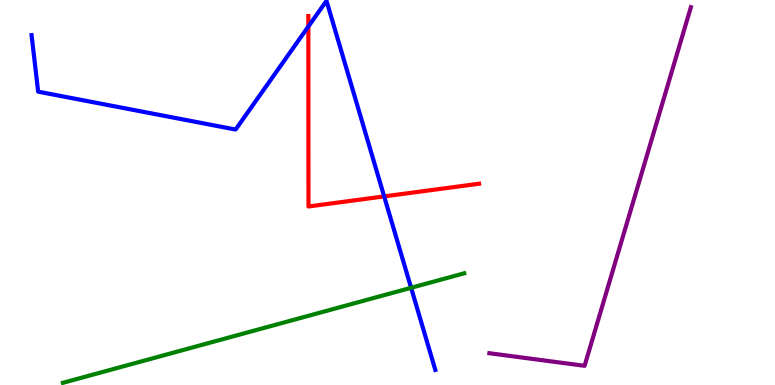[{'lines': ['blue', 'red'], 'intersections': [{'x': 3.98, 'y': 9.31}, {'x': 4.96, 'y': 4.9}]}, {'lines': ['green', 'red'], 'intersections': []}, {'lines': ['purple', 'red'], 'intersections': []}, {'lines': ['blue', 'green'], 'intersections': [{'x': 5.3, 'y': 2.52}]}, {'lines': ['blue', 'purple'], 'intersections': []}, {'lines': ['green', 'purple'], 'intersections': []}]